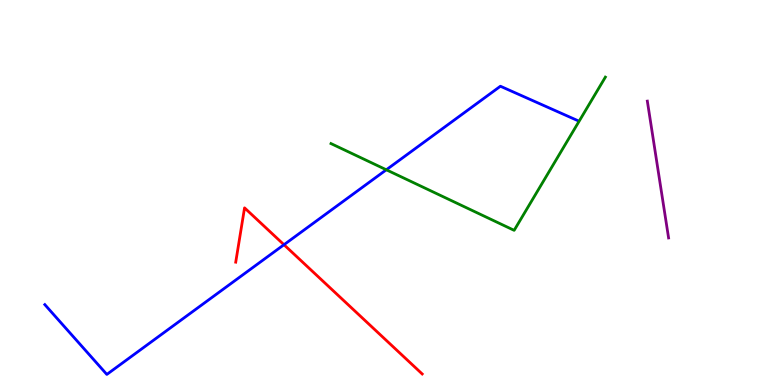[{'lines': ['blue', 'red'], 'intersections': [{'x': 3.66, 'y': 3.64}]}, {'lines': ['green', 'red'], 'intersections': []}, {'lines': ['purple', 'red'], 'intersections': []}, {'lines': ['blue', 'green'], 'intersections': [{'x': 4.98, 'y': 5.59}]}, {'lines': ['blue', 'purple'], 'intersections': []}, {'lines': ['green', 'purple'], 'intersections': []}]